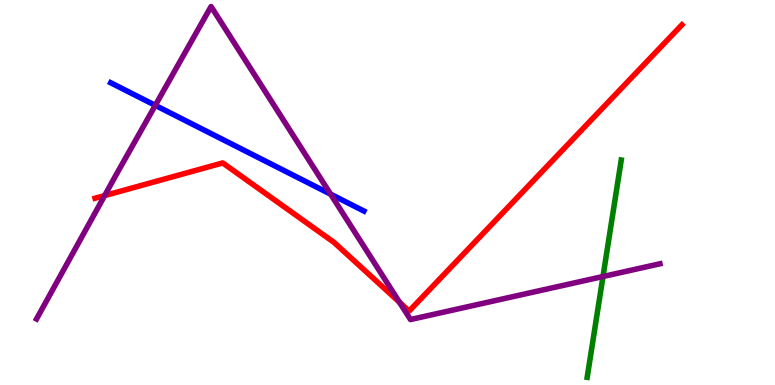[{'lines': ['blue', 'red'], 'intersections': []}, {'lines': ['green', 'red'], 'intersections': []}, {'lines': ['purple', 'red'], 'intersections': [{'x': 1.35, 'y': 4.92}, {'x': 5.15, 'y': 2.15}]}, {'lines': ['blue', 'green'], 'intersections': []}, {'lines': ['blue', 'purple'], 'intersections': [{'x': 2.0, 'y': 7.26}, {'x': 4.27, 'y': 4.96}]}, {'lines': ['green', 'purple'], 'intersections': [{'x': 7.78, 'y': 2.82}]}]